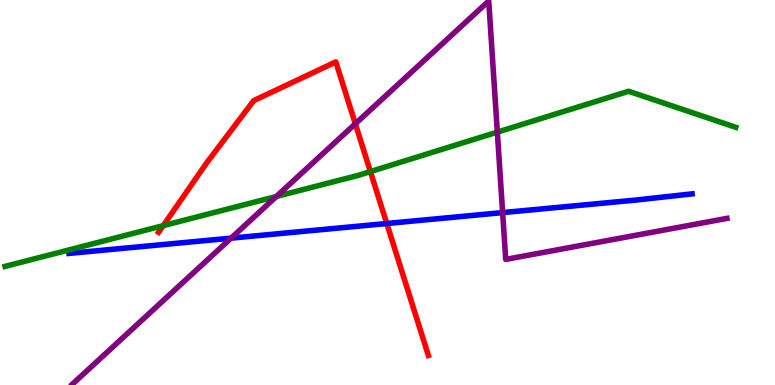[{'lines': ['blue', 'red'], 'intersections': [{'x': 4.99, 'y': 4.19}]}, {'lines': ['green', 'red'], 'intersections': [{'x': 2.11, 'y': 4.14}, {'x': 4.78, 'y': 5.54}]}, {'lines': ['purple', 'red'], 'intersections': [{'x': 4.58, 'y': 6.78}]}, {'lines': ['blue', 'green'], 'intersections': []}, {'lines': ['blue', 'purple'], 'intersections': [{'x': 2.98, 'y': 3.81}, {'x': 6.49, 'y': 4.48}]}, {'lines': ['green', 'purple'], 'intersections': [{'x': 3.57, 'y': 4.9}, {'x': 6.42, 'y': 6.57}]}]